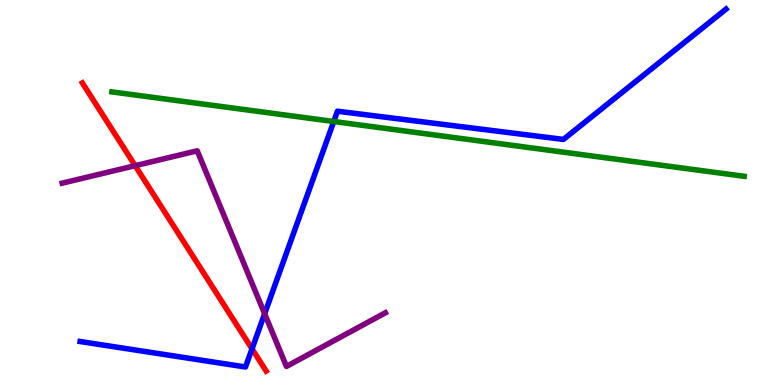[{'lines': ['blue', 'red'], 'intersections': [{'x': 3.25, 'y': 0.939}]}, {'lines': ['green', 'red'], 'intersections': []}, {'lines': ['purple', 'red'], 'intersections': [{'x': 1.74, 'y': 5.7}]}, {'lines': ['blue', 'green'], 'intersections': [{'x': 4.31, 'y': 6.84}]}, {'lines': ['blue', 'purple'], 'intersections': [{'x': 3.41, 'y': 1.85}]}, {'lines': ['green', 'purple'], 'intersections': []}]